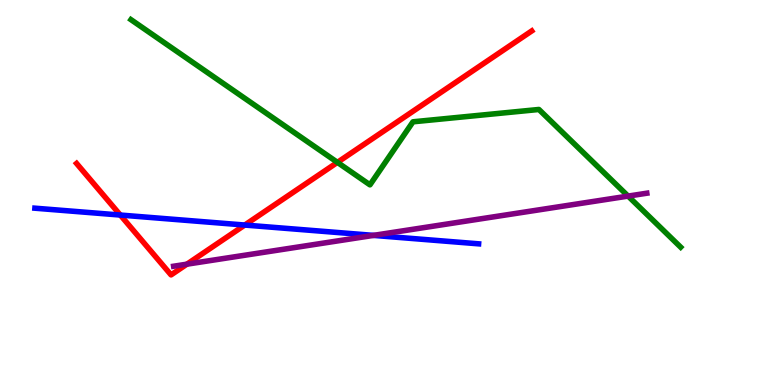[{'lines': ['blue', 'red'], 'intersections': [{'x': 1.55, 'y': 4.41}, {'x': 3.16, 'y': 4.15}]}, {'lines': ['green', 'red'], 'intersections': [{'x': 4.35, 'y': 5.78}]}, {'lines': ['purple', 'red'], 'intersections': [{'x': 2.41, 'y': 3.14}]}, {'lines': ['blue', 'green'], 'intersections': []}, {'lines': ['blue', 'purple'], 'intersections': [{'x': 4.82, 'y': 3.89}]}, {'lines': ['green', 'purple'], 'intersections': [{'x': 8.1, 'y': 4.91}]}]